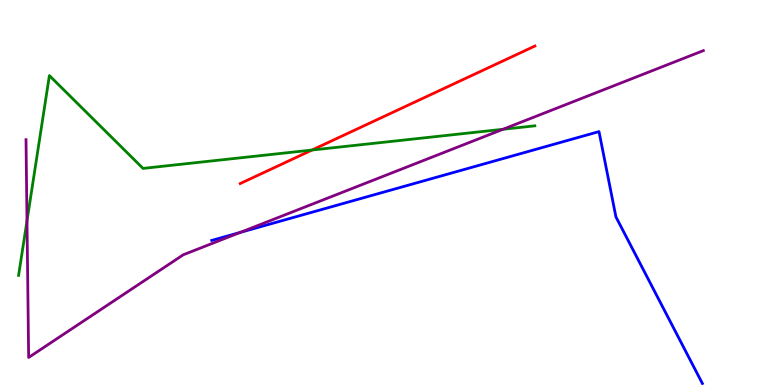[{'lines': ['blue', 'red'], 'intersections': []}, {'lines': ['green', 'red'], 'intersections': [{'x': 4.03, 'y': 6.1}]}, {'lines': ['purple', 'red'], 'intersections': []}, {'lines': ['blue', 'green'], 'intersections': []}, {'lines': ['blue', 'purple'], 'intersections': [{'x': 3.1, 'y': 3.96}]}, {'lines': ['green', 'purple'], 'intersections': [{'x': 0.348, 'y': 4.26}, {'x': 6.49, 'y': 6.64}]}]